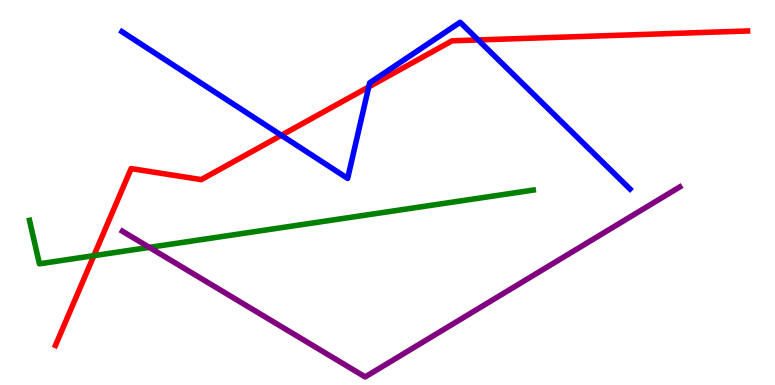[{'lines': ['blue', 'red'], 'intersections': [{'x': 3.63, 'y': 6.49}, {'x': 4.76, 'y': 7.74}, {'x': 6.17, 'y': 8.96}]}, {'lines': ['green', 'red'], 'intersections': [{'x': 1.21, 'y': 3.36}]}, {'lines': ['purple', 'red'], 'intersections': []}, {'lines': ['blue', 'green'], 'intersections': []}, {'lines': ['blue', 'purple'], 'intersections': []}, {'lines': ['green', 'purple'], 'intersections': [{'x': 1.93, 'y': 3.57}]}]